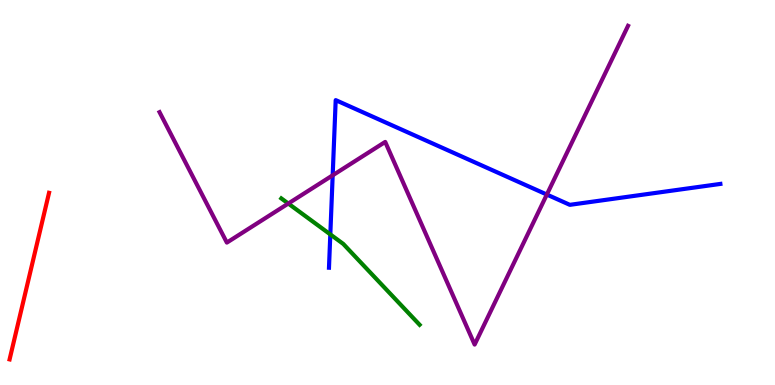[{'lines': ['blue', 'red'], 'intersections': []}, {'lines': ['green', 'red'], 'intersections': []}, {'lines': ['purple', 'red'], 'intersections': []}, {'lines': ['blue', 'green'], 'intersections': [{'x': 4.26, 'y': 3.91}]}, {'lines': ['blue', 'purple'], 'intersections': [{'x': 4.29, 'y': 5.45}, {'x': 7.06, 'y': 4.95}]}, {'lines': ['green', 'purple'], 'intersections': [{'x': 3.72, 'y': 4.71}]}]